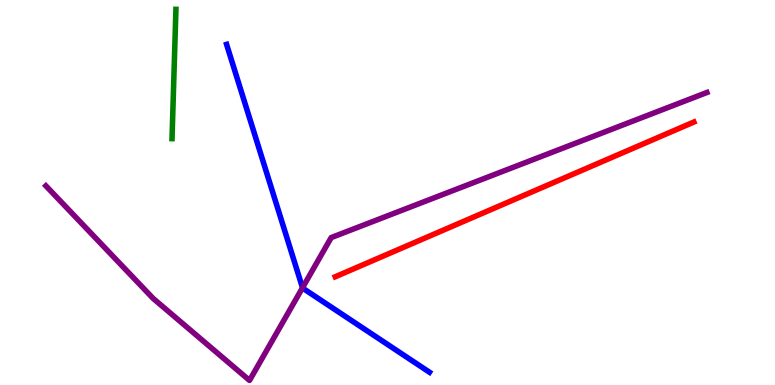[{'lines': ['blue', 'red'], 'intersections': []}, {'lines': ['green', 'red'], 'intersections': []}, {'lines': ['purple', 'red'], 'intersections': []}, {'lines': ['blue', 'green'], 'intersections': []}, {'lines': ['blue', 'purple'], 'intersections': [{'x': 3.9, 'y': 2.53}]}, {'lines': ['green', 'purple'], 'intersections': []}]